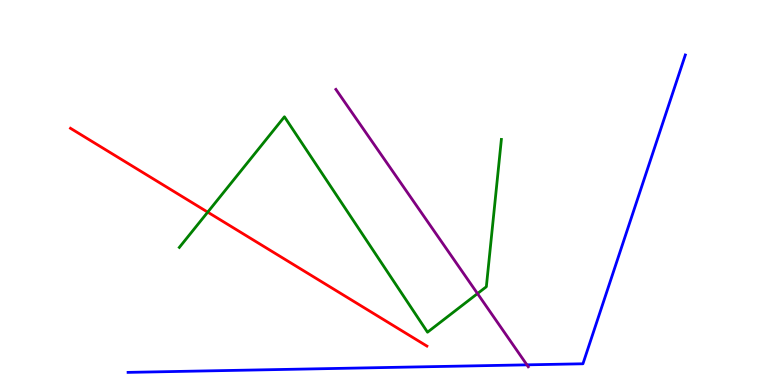[{'lines': ['blue', 'red'], 'intersections': []}, {'lines': ['green', 'red'], 'intersections': [{'x': 2.68, 'y': 4.49}]}, {'lines': ['purple', 'red'], 'intersections': []}, {'lines': ['blue', 'green'], 'intersections': []}, {'lines': ['blue', 'purple'], 'intersections': [{'x': 6.8, 'y': 0.524}]}, {'lines': ['green', 'purple'], 'intersections': [{'x': 6.16, 'y': 2.37}]}]